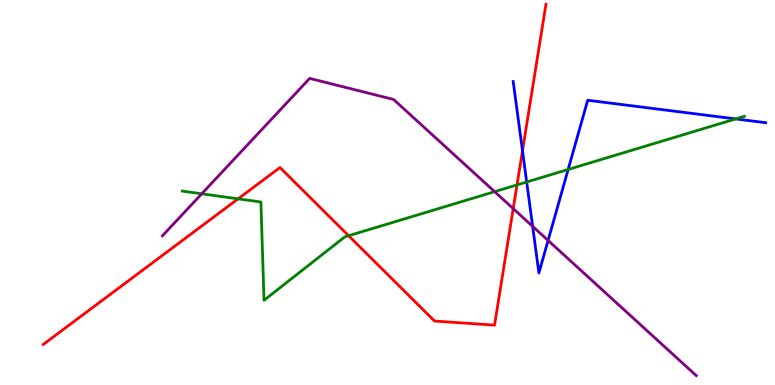[{'lines': ['blue', 'red'], 'intersections': [{'x': 6.74, 'y': 6.08}]}, {'lines': ['green', 'red'], 'intersections': [{'x': 3.07, 'y': 4.84}, {'x': 4.5, 'y': 3.88}, {'x': 6.67, 'y': 5.2}]}, {'lines': ['purple', 'red'], 'intersections': [{'x': 6.62, 'y': 4.58}]}, {'lines': ['blue', 'green'], 'intersections': [{'x': 6.8, 'y': 5.27}, {'x': 7.33, 'y': 5.6}, {'x': 9.49, 'y': 6.91}]}, {'lines': ['blue', 'purple'], 'intersections': [{'x': 6.87, 'y': 4.12}, {'x': 7.07, 'y': 3.75}]}, {'lines': ['green', 'purple'], 'intersections': [{'x': 2.6, 'y': 4.97}, {'x': 6.38, 'y': 5.02}]}]